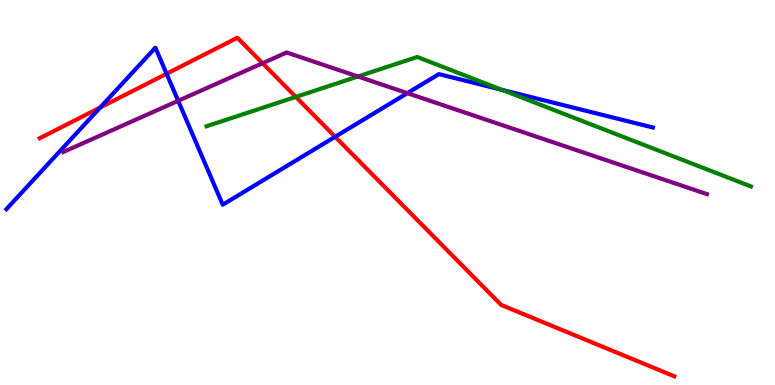[{'lines': ['blue', 'red'], 'intersections': [{'x': 1.29, 'y': 7.21}, {'x': 2.15, 'y': 8.08}, {'x': 4.32, 'y': 6.45}]}, {'lines': ['green', 'red'], 'intersections': [{'x': 3.82, 'y': 7.48}]}, {'lines': ['purple', 'red'], 'intersections': [{'x': 3.39, 'y': 8.36}]}, {'lines': ['blue', 'green'], 'intersections': [{'x': 6.48, 'y': 7.67}]}, {'lines': ['blue', 'purple'], 'intersections': [{'x': 2.3, 'y': 7.38}, {'x': 5.26, 'y': 7.58}]}, {'lines': ['green', 'purple'], 'intersections': [{'x': 4.62, 'y': 8.01}]}]